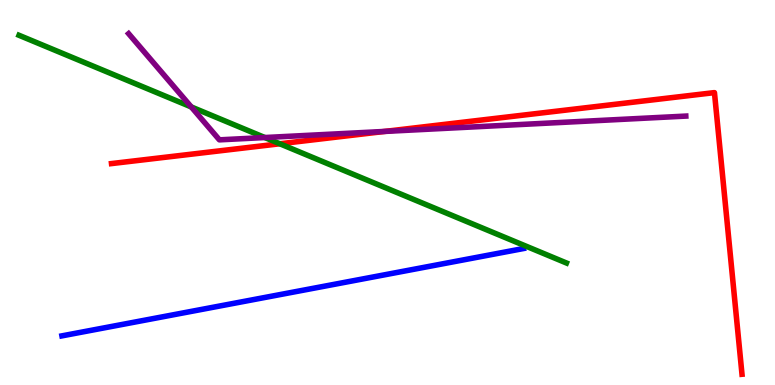[{'lines': ['blue', 'red'], 'intersections': []}, {'lines': ['green', 'red'], 'intersections': [{'x': 3.61, 'y': 6.27}]}, {'lines': ['purple', 'red'], 'intersections': [{'x': 4.96, 'y': 6.59}]}, {'lines': ['blue', 'green'], 'intersections': []}, {'lines': ['blue', 'purple'], 'intersections': []}, {'lines': ['green', 'purple'], 'intersections': [{'x': 2.47, 'y': 7.22}, {'x': 3.42, 'y': 6.43}]}]